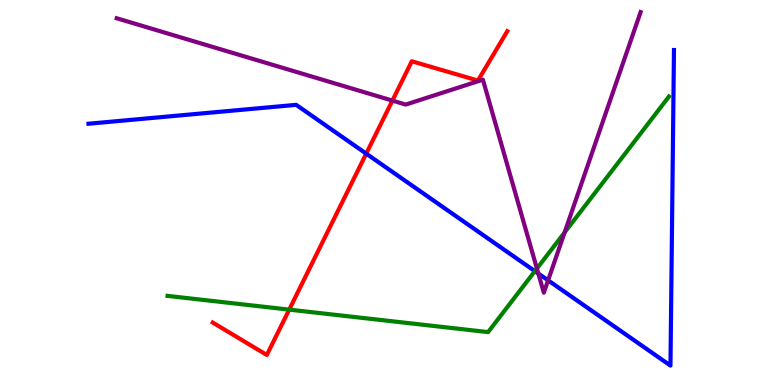[{'lines': ['blue', 'red'], 'intersections': [{'x': 4.73, 'y': 6.01}]}, {'lines': ['green', 'red'], 'intersections': [{'x': 3.73, 'y': 1.96}]}, {'lines': ['purple', 'red'], 'intersections': [{'x': 5.06, 'y': 7.39}]}, {'lines': ['blue', 'green'], 'intersections': [{'x': 6.9, 'y': 2.96}]}, {'lines': ['blue', 'purple'], 'intersections': [{'x': 6.95, 'y': 2.9}, {'x': 7.07, 'y': 2.72}]}, {'lines': ['green', 'purple'], 'intersections': [{'x': 6.93, 'y': 3.02}, {'x': 7.29, 'y': 3.96}]}]